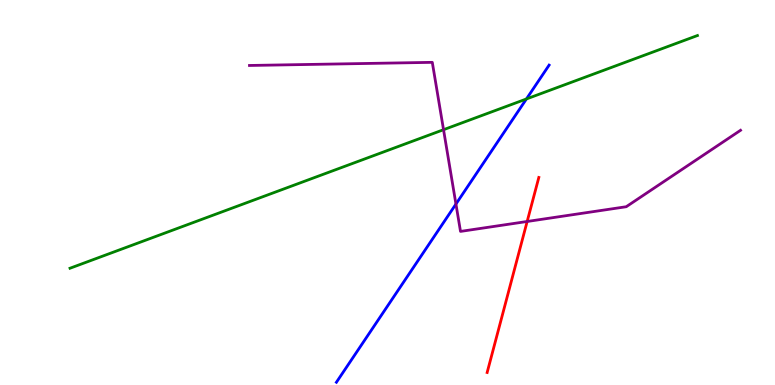[{'lines': ['blue', 'red'], 'intersections': []}, {'lines': ['green', 'red'], 'intersections': []}, {'lines': ['purple', 'red'], 'intersections': [{'x': 6.8, 'y': 4.25}]}, {'lines': ['blue', 'green'], 'intersections': [{'x': 6.79, 'y': 7.43}]}, {'lines': ['blue', 'purple'], 'intersections': [{'x': 5.88, 'y': 4.7}]}, {'lines': ['green', 'purple'], 'intersections': [{'x': 5.72, 'y': 6.63}]}]